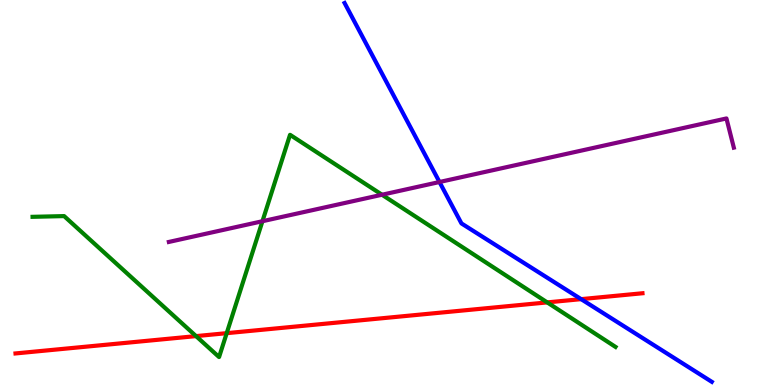[{'lines': ['blue', 'red'], 'intersections': [{'x': 7.5, 'y': 2.23}]}, {'lines': ['green', 'red'], 'intersections': [{'x': 2.53, 'y': 1.27}, {'x': 2.93, 'y': 1.35}, {'x': 7.06, 'y': 2.15}]}, {'lines': ['purple', 'red'], 'intersections': []}, {'lines': ['blue', 'green'], 'intersections': []}, {'lines': ['blue', 'purple'], 'intersections': [{'x': 5.67, 'y': 5.27}]}, {'lines': ['green', 'purple'], 'intersections': [{'x': 3.39, 'y': 4.25}, {'x': 4.93, 'y': 4.94}]}]